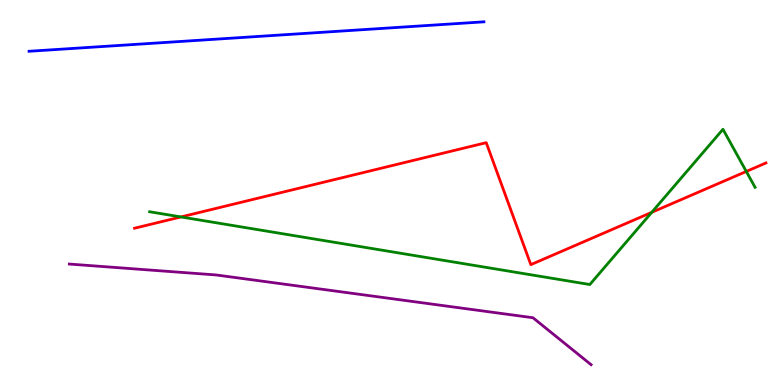[{'lines': ['blue', 'red'], 'intersections': []}, {'lines': ['green', 'red'], 'intersections': [{'x': 2.33, 'y': 4.37}, {'x': 8.41, 'y': 4.48}, {'x': 9.63, 'y': 5.55}]}, {'lines': ['purple', 'red'], 'intersections': []}, {'lines': ['blue', 'green'], 'intersections': []}, {'lines': ['blue', 'purple'], 'intersections': []}, {'lines': ['green', 'purple'], 'intersections': []}]